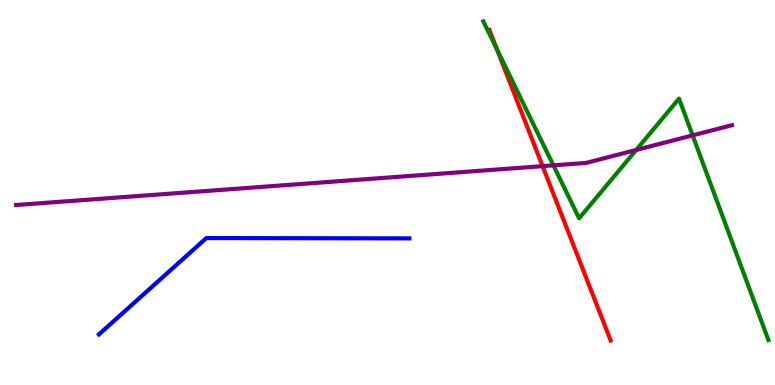[{'lines': ['blue', 'red'], 'intersections': []}, {'lines': ['green', 'red'], 'intersections': [{'x': 6.41, 'y': 8.72}]}, {'lines': ['purple', 'red'], 'intersections': [{'x': 7.0, 'y': 5.68}]}, {'lines': ['blue', 'green'], 'intersections': []}, {'lines': ['blue', 'purple'], 'intersections': []}, {'lines': ['green', 'purple'], 'intersections': [{'x': 7.14, 'y': 5.71}, {'x': 8.21, 'y': 6.1}, {'x': 8.94, 'y': 6.48}]}]